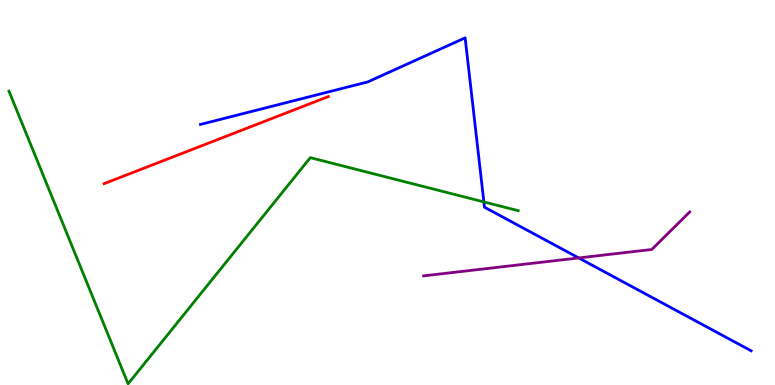[{'lines': ['blue', 'red'], 'intersections': []}, {'lines': ['green', 'red'], 'intersections': []}, {'lines': ['purple', 'red'], 'intersections': []}, {'lines': ['blue', 'green'], 'intersections': [{'x': 6.24, 'y': 4.76}]}, {'lines': ['blue', 'purple'], 'intersections': [{'x': 7.47, 'y': 3.3}]}, {'lines': ['green', 'purple'], 'intersections': []}]